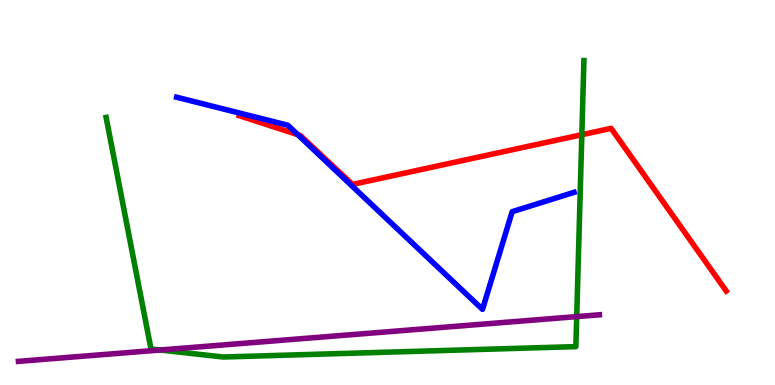[{'lines': ['blue', 'red'], 'intersections': [{'x': 3.84, 'y': 6.5}]}, {'lines': ['green', 'red'], 'intersections': [{'x': 7.51, 'y': 6.5}]}, {'lines': ['purple', 'red'], 'intersections': []}, {'lines': ['blue', 'green'], 'intersections': []}, {'lines': ['blue', 'purple'], 'intersections': []}, {'lines': ['green', 'purple'], 'intersections': [{'x': 2.07, 'y': 0.909}, {'x': 7.44, 'y': 1.78}]}]